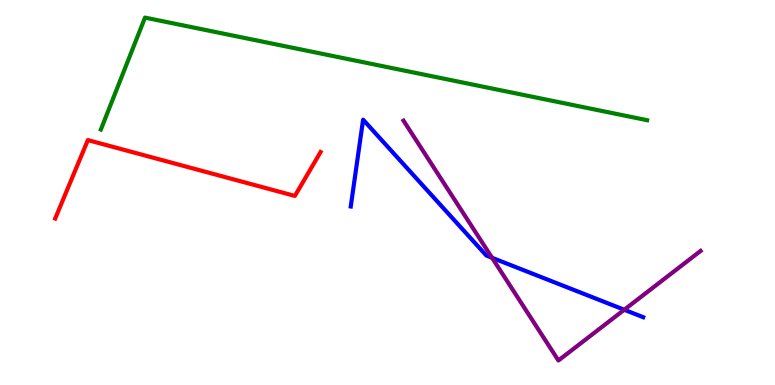[{'lines': ['blue', 'red'], 'intersections': []}, {'lines': ['green', 'red'], 'intersections': []}, {'lines': ['purple', 'red'], 'intersections': []}, {'lines': ['blue', 'green'], 'intersections': []}, {'lines': ['blue', 'purple'], 'intersections': [{'x': 6.35, 'y': 3.3}, {'x': 8.05, 'y': 1.95}]}, {'lines': ['green', 'purple'], 'intersections': []}]